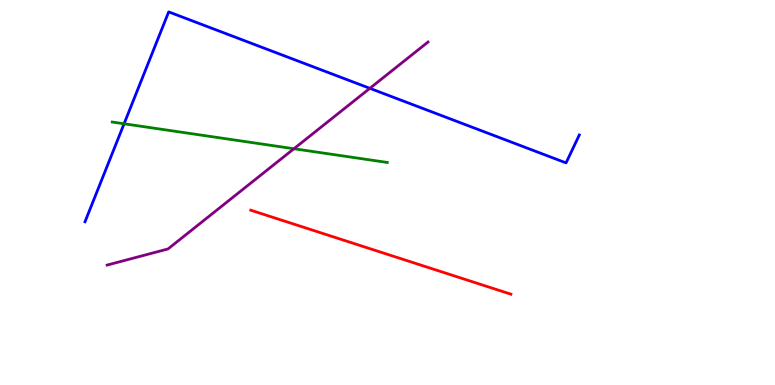[{'lines': ['blue', 'red'], 'intersections': []}, {'lines': ['green', 'red'], 'intersections': []}, {'lines': ['purple', 'red'], 'intersections': []}, {'lines': ['blue', 'green'], 'intersections': [{'x': 1.6, 'y': 6.78}]}, {'lines': ['blue', 'purple'], 'intersections': [{'x': 4.77, 'y': 7.71}]}, {'lines': ['green', 'purple'], 'intersections': [{'x': 3.79, 'y': 6.14}]}]